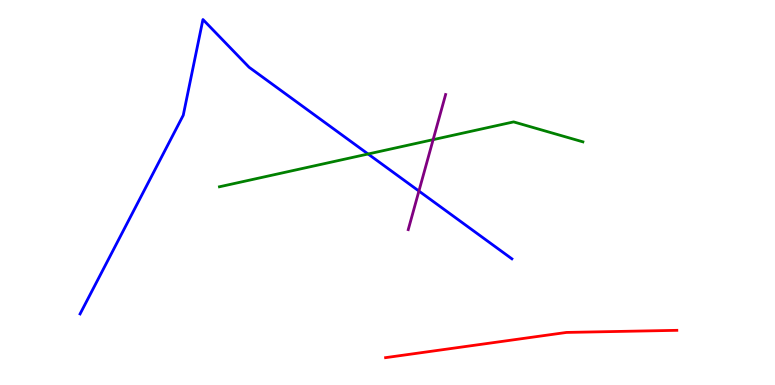[{'lines': ['blue', 'red'], 'intersections': []}, {'lines': ['green', 'red'], 'intersections': []}, {'lines': ['purple', 'red'], 'intersections': []}, {'lines': ['blue', 'green'], 'intersections': [{'x': 4.75, 'y': 6.0}]}, {'lines': ['blue', 'purple'], 'intersections': [{'x': 5.41, 'y': 5.04}]}, {'lines': ['green', 'purple'], 'intersections': [{'x': 5.59, 'y': 6.37}]}]